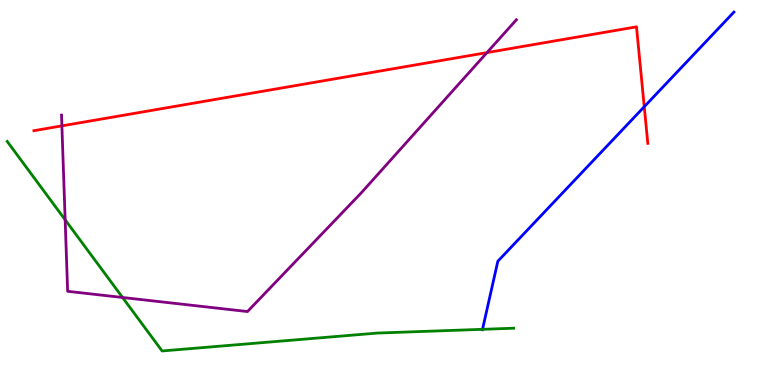[{'lines': ['blue', 'red'], 'intersections': [{'x': 8.31, 'y': 7.23}]}, {'lines': ['green', 'red'], 'intersections': []}, {'lines': ['purple', 'red'], 'intersections': [{'x': 0.799, 'y': 6.73}, {'x': 6.28, 'y': 8.63}]}, {'lines': ['blue', 'green'], 'intersections': [{'x': 6.23, 'y': 1.45}]}, {'lines': ['blue', 'purple'], 'intersections': []}, {'lines': ['green', 'purple'], 'intersections': [{'x': 0.841, 'y': 4.29}, {'x': 1.58, 'y': 2.27}]}]